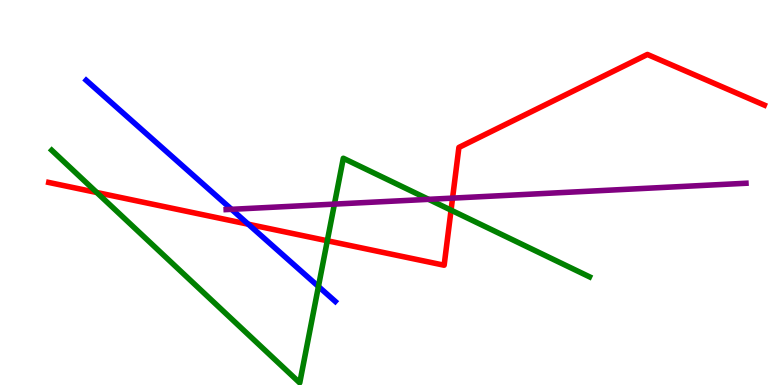[{'lines': ['blue', 'red'], 'intersections': [{'x': 3.2, 'y': 4.18}]}, {'lines': ['green', 'red'], 'intersections': [{'x': 1.25, 'y': 5.0}, {'x': 4.22, 'y': 3.75}, {'x': 5.82, 'y': 4.54}]}, {'lines': ['purple', 'red'], 'intersections': [{'x': 5.84, 'y': 4.85}]}, {'lines': ['blue', 'green'], 'intersections': [{'x': 4.11, 'y': 2.56}]}, {'lines': ['blue', 'purple'], 'intersections': [{'x': 2.99, 'y': 4.56}]}, {'lines': ['green', 'purple'], 'intersections': [{'x': 4.32, 'y': 4.7}, {'x': 5.53, 'y': 4.82}]}]